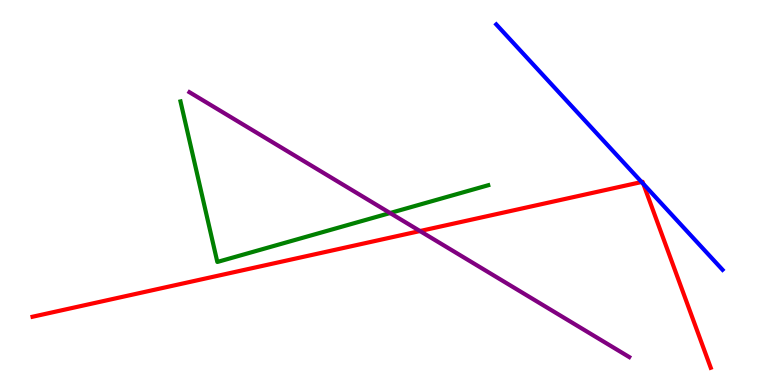[{'lines': ['blue', 'red'], 'intersections': [{'x': 8.28, 'y': 5.27}, {'x': 8.3, 'y': 5.22}]}, {'lines': ['green', 'red'], 'intersections': []}, {'lines': ['purple', 'red'], 'intersections': [{'x': 5.42, 'y': 4.0}]}, {'lines': ['blue', 'green'], 'intersections': []}, {'lines': ['blue', 'purple'], 'intersections': []}, {'lines': ['green', 'purple'], 'intersections': [{'x': 5.03, 'y': 4.47}]}]